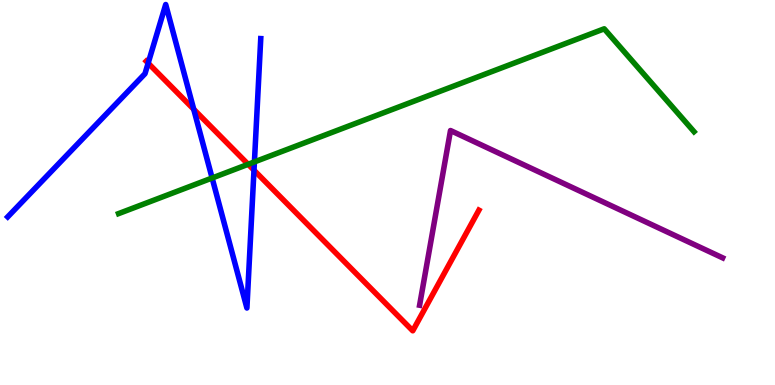[{'lines': ['blue', 'red'], 'intersections': [{'x': 1.91, 'y': 8.36}, {'x': 2.5, 'y': 7.16}, {'x': 3.28, 'y': 5.58}]}, {'lines': ['green', 'red'], 'intersections': [{'x': 3.2, 'y': 5.73}]}, {'lines': ['purple', 'red'], 'intersections': []}, {'lines': ['blue', 'green'], 'intersections': [{'x': 2.74, 'y': 5.38}, {'x': 3.28, 'y': 5.79}]}, {'lines': ['blue', 'purple'], 'intersections': []}, {'lines': ['green', 'purple'], 'intersections': []}]